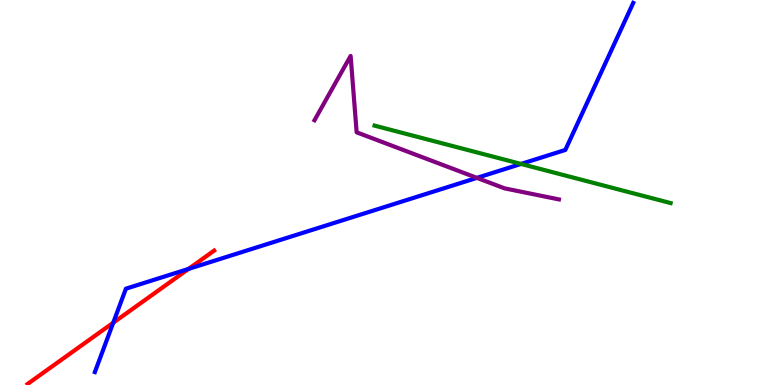[{'lines': ['blue', 'red'], 'intersections': [{'x': 1.46, 'y': 1.62}, {'x': 2.43, 'y': 3.01}]}, {'lines': ['green', 'red'], 'intersections': []}, {'lines': ['purple', 'red'], 'intersections': []}, {'lines': ['blue', 'green'], 'intersections': [{'x': 6.72, 'y': 5.74}]}, {'lines': ['blue', 'purple'], 'intersections': [{'x': 6.15, 'y': 5.38}]}, {'lines': ['green', 'purple'], 'intersections': []}]